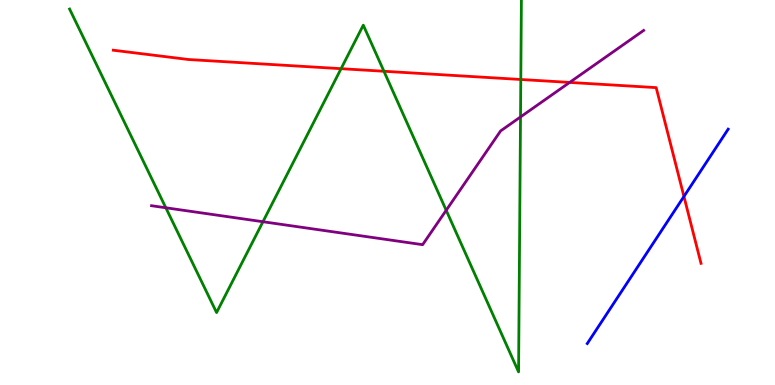[{'lines': ['blue', 'red'], 'intersections': [{'x': 8.83, 'y': 4.9}]}, {'lines': ['green', 'red'], 'intersections': [{'x': 4.4, 'y': 8.22}, {'x': 4.95, 'y': 8.15}, {'x': 6.72, 'y': 7.94}]}, {'lines': ['purple', 'red'], 'intersections': [{'x': 7.35, 'y': 7.86}]}, {'lines': ['blue', 'green'], 'intersections': []}, {'lines': ['blue', 'purple'], 'intersections': []}, {'lines': ['green', 'purple'], 'intersections': [{'x': 2.14, 'y': 4.6}, {'x': 3.39, 'y': 4.24}, {'x': 5.76, 'y': 4.54}, {'x': 6.72, 'y': 6.96}]}]